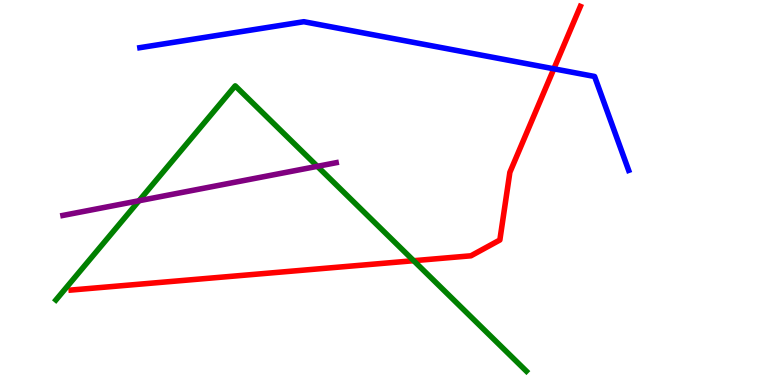[{'lines': ['blue', 'red'], 'intersections': [{'x': 7.15, 'y': 8.21}]}, {'lines': ['green', 'red'], 'intersections': [{'x': 5.34, 'y': 3.23}]}, {'lines': ['purple', 'red'], 'intersections': []}, {'lines': ['blue', 'green'], 'intersections': []}, {'lines': ['blue', 'purple'], 'intersections': []}, {'lines': ['green', 'purple'], 'intersections': [{'x': 1.79, 'y': 4.79}, {'x': 4.09, 'y': 5.68}]}]